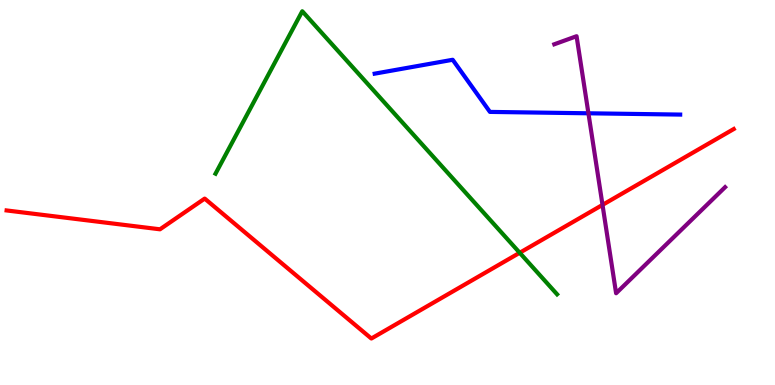[{'lines': ['blue', 'red'], 'intersections': []}, {'lines': ['green', 'red'], 'intersections': [{'x': 6.71, 'y': 3.43}]}, {'lines': ['purple', 'red'], 'intersections': [{'x': 7.77, 'y': 4.68}]}, {'lines': ['blue', 'green'], 'intersections': []}, {'lines': ['blue', 'purple'], 'intersections': [{'x': 7.59, 'y': 7.06}]}, {'lines': ['green', 'purple'], 'intersections': []}]